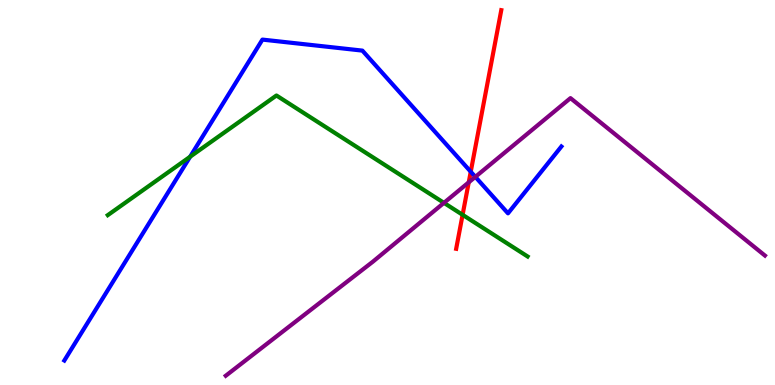[{'lines': ['blue', 'red'], 'intersections': [{'x': 6.07, 'y': 5.54}]}, {'lines': ['green', 'red'], 'intersections': [{'x': 5.97, 'y': 4.42}]}, {'lines': ['purple', 'red'], 'intersections': [{'x': 6.05, 'y': 5.26}]}, {'lines': ['blue', 'green'], 'intersections': [{'x': 2.45, 'y': 5.93}]}, {'lines': ['blue', 'purple'], 'intersections': [{'x': 6.13, 'y': 5.41}]}, {'lines': ['green', 'purple'], 'intersections': [{'x': 5.73, 'y': 4.73}]}]